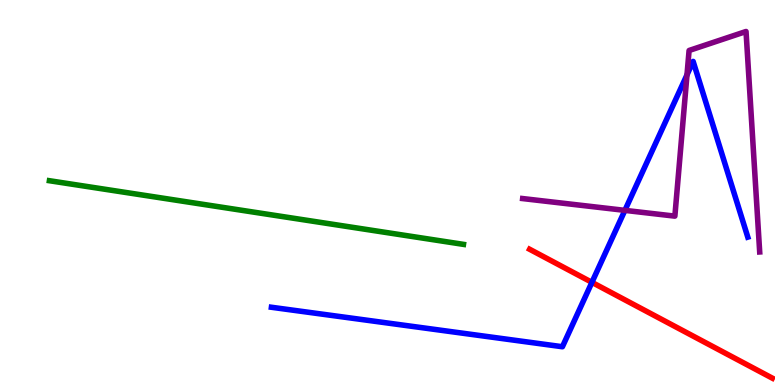[{'lines': ['blue', 'red'], 'intersections': [{'x': 7.64, 'y': 2.67}]}, {'lines': ['green', 'red'], 'intersections': []}, {'lines': ['purple', 'red'], 'intersections': []}, {'lines': ['blue', 'green'], 'intersections': []}, {'lines': ['blue', 'purple'], 'intersections': [{'x': 8.06, 'y': 4.54}, {'x': 8.86, 'y': 8.06}]}, {'lines': ['green', 'purple'], 'intersections': []}]